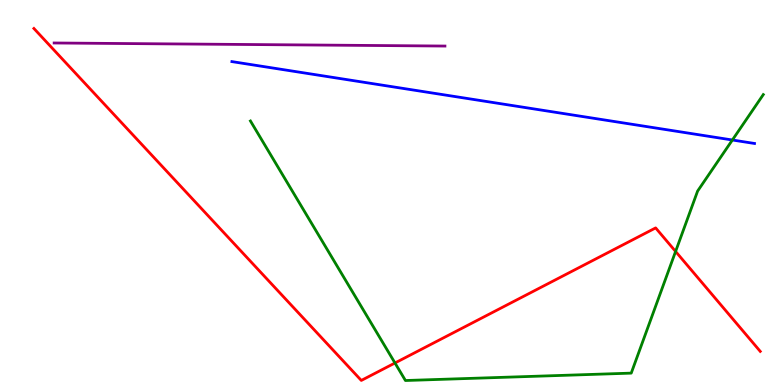[{'lines': ['blue', 'red'], 'intersections': []}, {'lines': ['green', 'red'], 'intersections': [{'x': 5.1, 'y': 0.572}, {'x': 8.72, 'y': 3.47}]}, {'lines': ['purple', 'red'], 'intersections': []}, {'lines': ['blue', 'green'], 'intersections': [{'x': 9.45, 'y': 6.36}]}, {'lines': ['blue', 'purple'], 'intersections': []}, {'lines': ['green', 'purple'], 'intersections': []}]